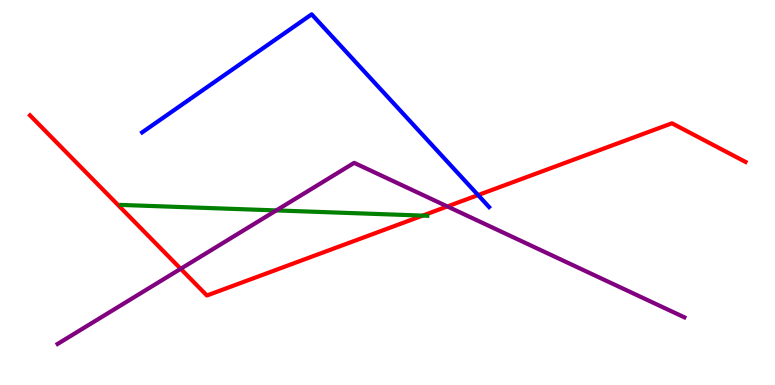[{'lines': ['blue', 'red'], 'intersections': [{'x': 6.17, 'y': 4.93}]}, {'lines': ['green', 'red'], 'intersections': [{'x': 5.45, 'y': 4.4}]}, {'lines': ['purple', 'red'], 'intersections': [{'x': 2.33, 'y': 3.02}, {'x': 5.77, 'y': 4.64}]}, {'lines': ['blue', 'green'], 'intersections': []}, {'lines': ['blue', 'purple'], 'intersections': []}, {'lines': ['green', 'purple'], 'intersections': [{'x': 3.56, 'y': 4.53}]}]